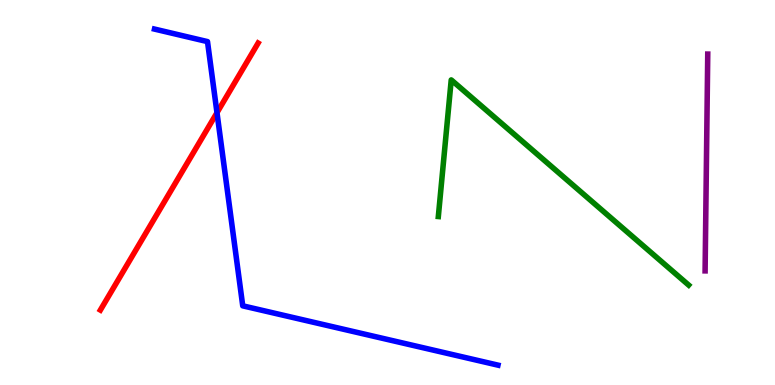[{'lines': ['blue', 'red'], 'intersections': [{'x': 2.8, 'y': 7.07}]}, {'lines': ['green', 'red'], 'intersections': []}, {'lines': ['purple', 'red'], 'intersections': []}, {'lines': ['blue', 'green'], 'intersections': []}, {'lines': ['blue', 'purple'], 'intersections': []}, {'lines': ['green', 'purple'], 'intersections': []}]